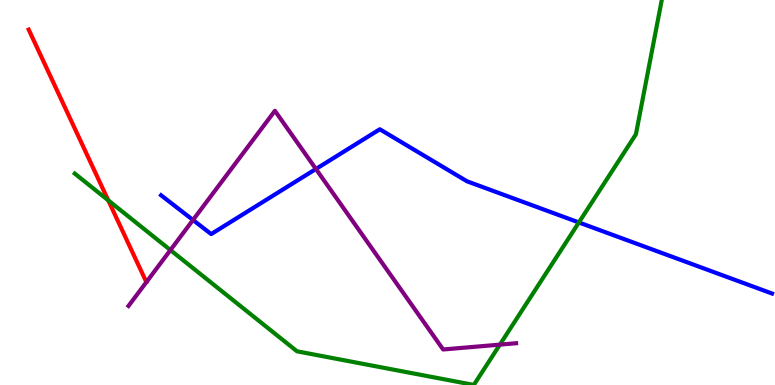[{'lines': ['blue', 'red'], 'intersections': []}, {'lines': ['green', 'red'], 'intersections': [{'x': 1.4, 'y': 4.8}]}, {'lines': ['purple', 'red'], 'intersections': []}, {'lines': ['blue', 'green'], 'intersections': [{'x': 7.47, 'y': 4.22}]}, {'lines': ['blue', 'purple'], 'intersections': [{'x': 2.49, 'y': 4.29}, {'x': 4.08, 'y': 5.61}]}, {'lines': ['green', 'purple'], 'intersections': [{'x': 2.2, 'y': 3.5}, {'x': 6.45, 'y': 1.05}]}]